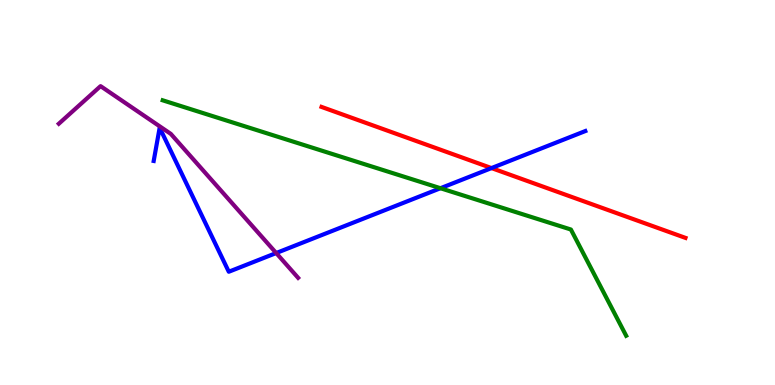[{'lines': ['blue', 'red'], 'intersections': [{'x': 6.34, 'y': 5.63}]}, {'lines': ['green', 'red'], 'intersections': []}, {'lines': ['purple', 'red'], 'intersections': []}, {'lines': ['blue', 'green'], 'intersections': [{'x': 5.68, 'y': 5.11}]}, {'lines': ['blue', 'purple'], 'intersections': [{'x': 3.56, 'y': 3.43}]}, {'lines': ['green', 'purple'], 'intersections': []}]